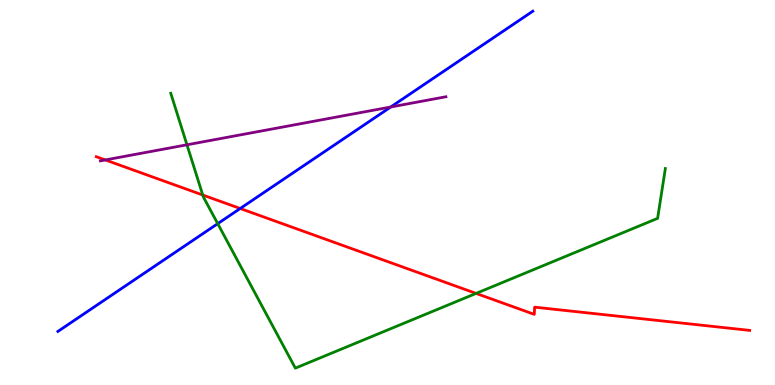[{'lines': ['blue', 'red'], 'intersections': [{'x': 3.1, 'y': 4.58}]}, {'lines': ['green', 'red'], 'intersections': [{'x': 2.62, 'y': 4.93}, {'x': 6.14, 'y': 2.38}]}, {'lines': ['purple', 'red'], 'intersections': [{'x': 1.36, 'y': 5.85}]}, {'lines': ['blue', 'green'], 'intersections': [{'x': 2.81, 'y': 4.19}]}, {'lines': ['blue', 'purple'], 'intersections': [{'x': 5.04, 'y': 7.22}]}, {'lines': ['green', 'purple'], 'intersections': [{'x': 2.41, 'y': 6.24}]}]